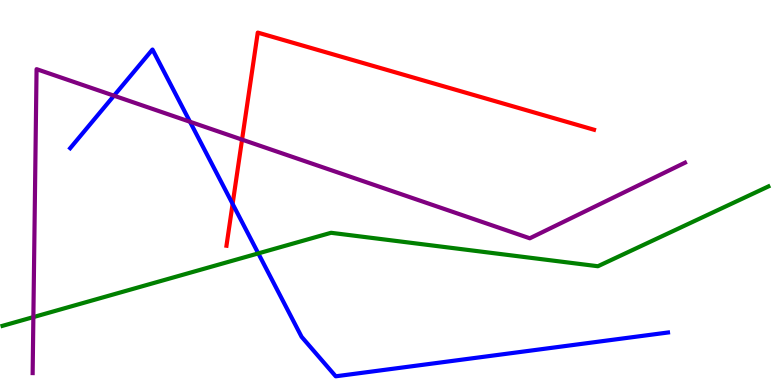[{'lines': ['blue', 'red'], 'intersections': [{'x': 3.0, 'y': 4.7}]}, {'lines': ['green', 'red'], 'intersections': []}, {'lines': ['purple', 'red'], 'intersections': [{'x': 3.12, 'y': 6.37}]}, {'lines': ['blue', 'green'], 'intersections': [{'x': 3.33, 'y': 3.42}]}, {'lines': ['blue', 'purple'], 'intersections': [{'x': 1.47, 'y': 7.51}, {'x': 2.45, 'y': 6.84}]}, {'lines': ['green', 'purple'], 'intersections': [{'x': 0.431, 'y': 1.76}]}]